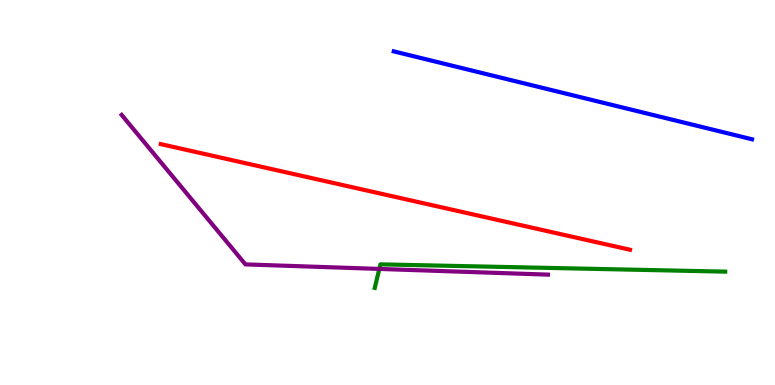[{'lines': ['blue', 'red'], 'intersections': []}, {'lines': ['green', 'red'], 'intersections': []}, {'lines': ['purple', 'red'], 'intersections': []}, {'lines': ['blue', 'green'], 'intersections': []}, {'lines': ['blue', 'purple'], 'intersections': []}, {'lines': ['green', 'purple'], 'intersections': [{'x': 4.89, 'y': 3.01}]}]